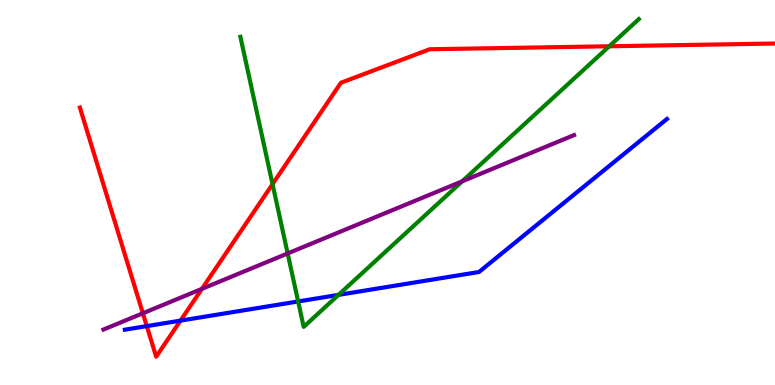[{'lines': ['blue', 'red'], 'intersections': [{'x': 1.89, 'y': 1.53}, {'x': 2.33, 'y': 1.67}]}, {'lines': ['green', 'red'], 'intersections': [{'x': 3.52, 'y': 5.22}, {'x': 7.86, 'y': 8.8}]}, {'lines': ['purple', 'red'], 'intersections': [{'x': 1.84, 'y': 1.86}, {'x': 2.61, 'y': 2.5}]}, {'lines': ['blue', 'green'], 'intersections': [{'x': 3.85, 'y': 2.17}, {'x': 4.37, 'y': 2.34}]}, {'lines': ['blue', 'purple'], 'intersections': []}, {'lines': ['green', 'purple'], 'intersections': [{'x': 3.71, 'y': 3.42}, {'x': 5.96, 'y': 5.29}]}]